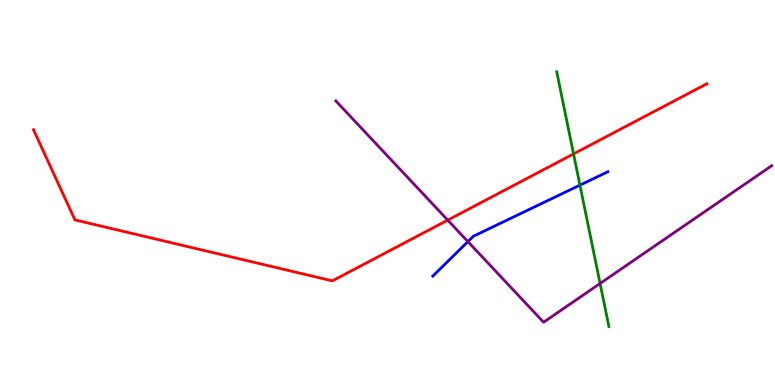[{'lines': ['blue', 'red'], 'intersections': []}, {'lines': ['green', 'red'], 'intersections': [{'x': 7.4, 'y': 6.0}]}, {'lines': ['purple', 'red'], 'intersections': [{'x': 5.78, 'y': 4.28}]}, {'lines': ['blue', 'green'], 'intersections': [{'x': 7.48, 'y': 5.19}]}, {'lines': ['blue', 'purple'], 'intersections': [{'x': 6.04, 'y': 3.72}]}, {'lines': ['green', 'purple'], 'intersections': [{'x': 7.74, 'y': 2.64}]}]